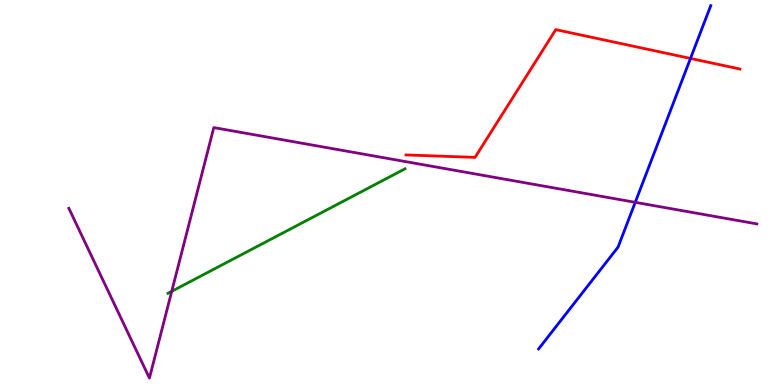[{'lines': ['blue', 'red'], 'intersections': [{'x': 8.91, 'y': 8.48}]}, {'lines': ['green', 'red'], 'intersections': []}, {'lines': ['purple', 'red'], 'intersections': []}, {'lines': ['blue', 'green'], 'intersections': []}, {'lines': ['blue', 'purple'], 'intersections': [{'x': 8.2, 'y': 4.74}]}, {'lines': ['green', 'purple'], 'intersections': [{'x': 2.22, 'y': 2.43}]}]